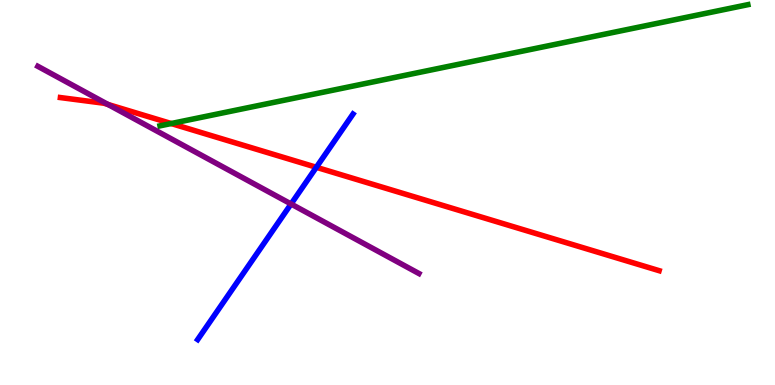[{'lines': ['blue', 'red'], 'intersections': [{'x': 4.08, 'y': 5.65}]}, {'lines': ['green', 'red'], 'intersections': [{'x': 2.21, 'y': 6.79}]}, {'lines': ['purple', 'red'], 'intersections': [{'x': 1.39, 'y': 7.29}]}, {'lines': ['blue', 'green'], 'intersections': []}, {'lines': ['blue', 'purple'], 'intersections': [{'x': 3.76, 'y': 4.7}]}, {'lines': ['green', 'purple'], 'intersections': []}]